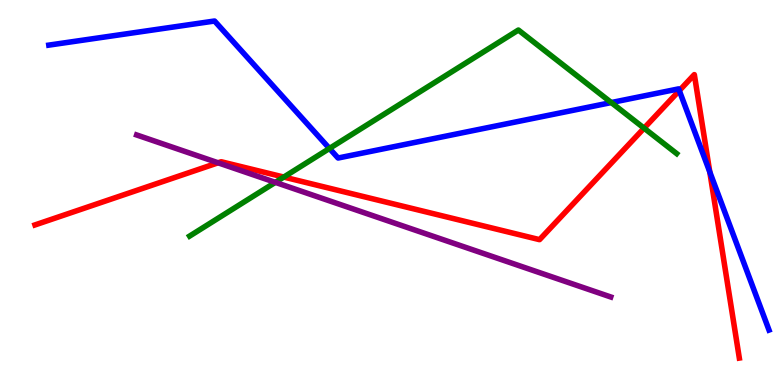[{'lines': ['blue', 'red'], 'intersections': [{'x': 8.77, 'y': 7.65}, {'x': 9.16, 'y': 5.53}]}, {'lines': ['green', 'red'], 'intersections': [{'x': 3.66, 'y': 5.4}, {'x': 8.31, 'y': 6.67}]}, {'lines': ['purple', 'red'], 'intersections': [{'x': 2.81, 'y': 5.77}]}, {'lines': ['blue', 'green'], 'intersections': [{'x': 4.25, 'y': 6.14}, {'x': 7.89, 'y': 7.34}]}, {'lines': ['blue', 'purple'], 'intersections': []}, {'lines': ['green', 'purple'], 'intersections': [{'x': 3.55, 'y': 5.26}]}]